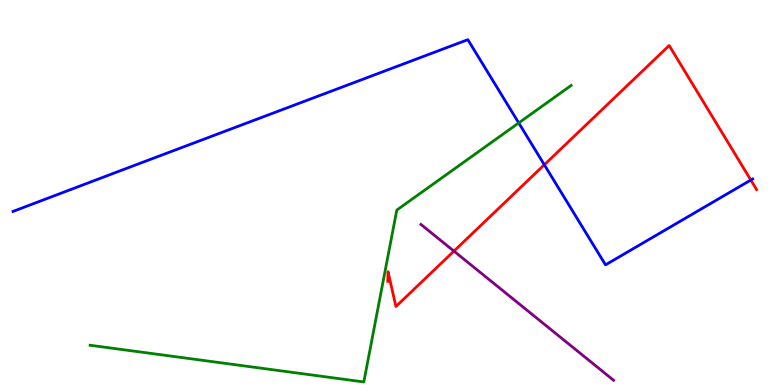[{'lines': ['blue', 'red'], 'intersections': [{'x': 7.02, 'y': 5.72}, {'x': 9.69, 'y': 5.32}]}, {'lines': ['green', 'red'], 'intersections': []}, {'lines': ['purple', 'red'], 'intersections': [{'x': 5.86, 'y': 3.48}]}, {'lines': ['blue', 'green'], 'intersections': [{'x': 6.69, 'y': 6.81}]}, {'lines': ['blue', 'purple'], 'intersections': []}, {'lines': ['green', 'purple'], 'intersections': []}]